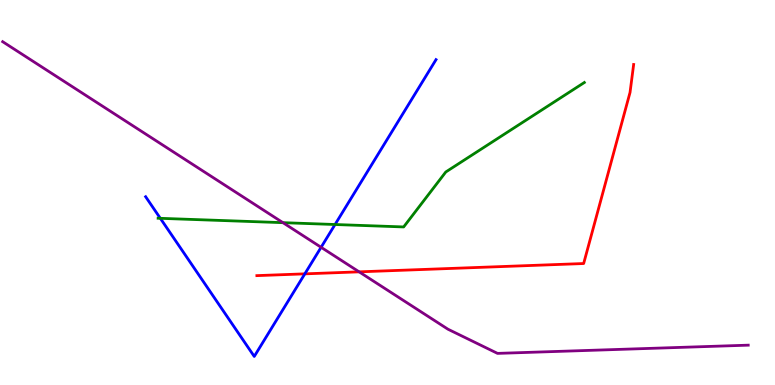[{'lines': ['blue', 'red'], 'intersections': [{'x': 3.93, 'y': 2.89}]}, {'lines': ['green', 'red'], 'intersections': []}, {'lines': ['purple', 'red'], 'intersections': [{'x': 4.63, 'y': 2.94}]}, {'lines': ['blue', 'green'], 'intersections': [{'x': 2.07, 'y': 4.33}, {'x': 4.32, 'y': 4.17}]}, {'lines': ['blue', 'purple'], 'intersections': [{'x': 4.14, 'y': 3.58}]}, {'lines': ['green', 'purple'], 'intersections': [{'x': 3.65, 'y': 4.22}]}]